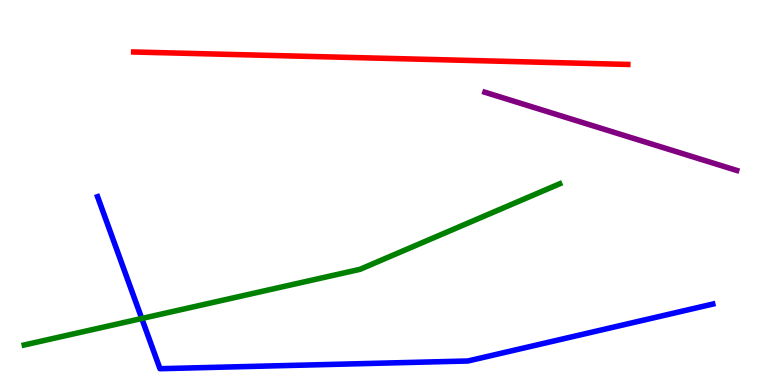[{'lines': ['blue', 'red'], 'intersections': []}, {'lines': ['green', 'red'], 'intersections': []}, {'lines': ['purple', 'red'], 'intersections': []}, {'lines': ['blue', 'green'], 'intersections': [{'x': 1.83, 'y': 1.73}]}, {'lines': ['blue', 'purple'], 'intersections': []}, {'lines': ['green', 'purple'], 'intersections': []}]